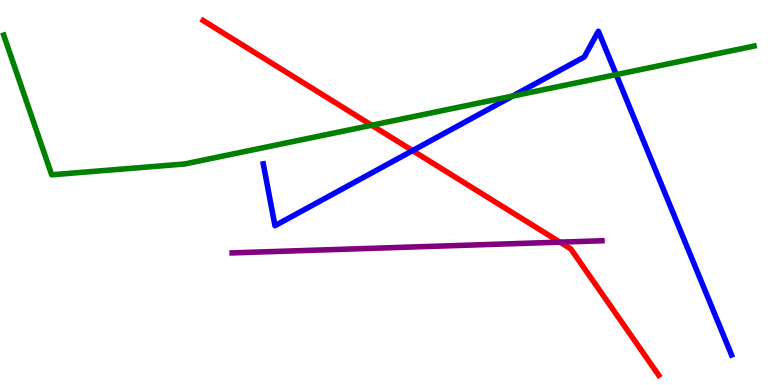[{'lines': ['blue', 'red'], 'intersections': [{'x': 5.32, 'y': 6.09}]}, {'lines': ['green', 'red'], 'intersections': [{'x': 4.8, 'y': 6.75}]}, {'lines': ['purple', 'red'], 'intersections': [{'x': 7.22, 'y': 3.71}]}, {'lines': ['blue', 'green'], 'intersections': [{'x': 6.61, 'y': 7.51}, {'x': 7.95, 'y': 8.06}]}, {'lines': ['blue', 'purple'], 'intersections': []}, {'lines': ['green', 'purple'], 'intersections': []}]